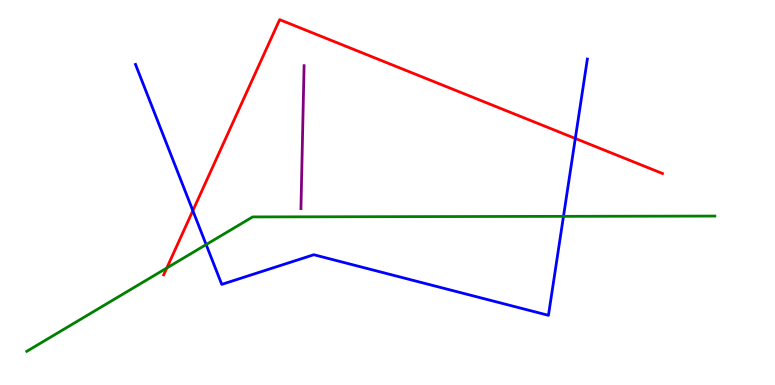[{'lines': ['blue', 'red'], 'intersections': [{'x': 2.49, 'y': 4.53}, {'x': 7.42, 'y': 6.4}]}, {'lines': ['green', 'red'], 'intersections': [{'x': 2.15, 'y': 3.04}]}, {'lines': ['purple', 'red'], 'intersections': []}, {'lines': ['blue', 'green'], 'intersections': [{'x': 2.66, 'y': 3.65}, {'x': 7.27, 'y': 4.38}]}, {'lines': ['blue', 'purple'], 'intersections': []}, {'lines': ['green', 'purple'], 'intersections': []}]